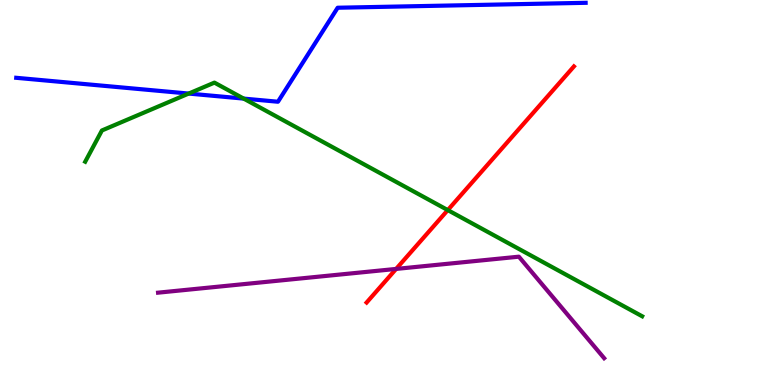[{'lines': ['blue', 'red'], 'intersections': []}, {'lines': ['green', 'red'], 'intersections': [{'x': 5.78, 'y': 4.54}]}, {'lines': ['purple', 'red'], 'intersections': [{'x': 5.11, 'y': 3.01}]}, {'lines': ['blue', 'green'], 'intersections': [{'x': 2.43, 'y': 7.57}, {'x': 3.14, 'y': 7.44}]}, {'lines': ['blue', 'purple'], 'intersections': []}, {'lines': ['green', 'purple'], 'intersections': []}]